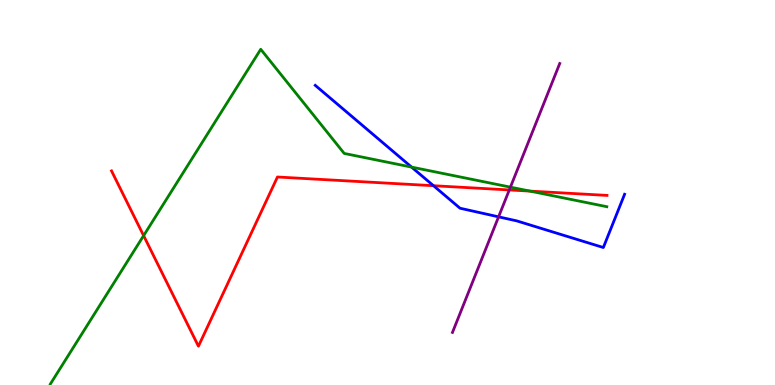[{'lines': ['blue', 'red'], 'intersections': [{'x': 5.59, 'y': 5.18}]}, {'lines': ['green', 'red'], 'intersections': [{'x': 1.85, 'y': 3.88}, {'x': 6.84, 'y': 5.04}]}, {'lines': ['purple', 'red'], 'intersections': [{'x': 6.57, 'y': 5.07}]}, {'lines': ['blue', 'green'], 'intersections': [{'x': 5.31, 'y': 5.66}]}, {'lines': ['blue', 'purple'], 'intersections': [{'x': 6.43, 'y': 4.37}]}, {'lines': ['green', 'purple'], 'intersections': [{'x': 6.59, 'y': 5.14}]}]